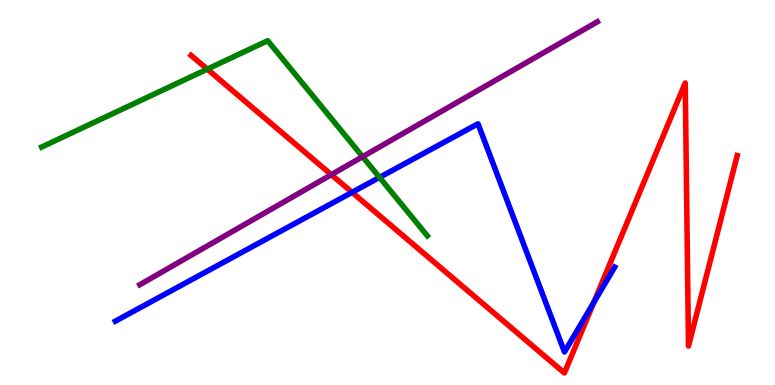[{'lines': ['blue', 'red'], 'intersections': [{'x': 4.54, 'y': 5.0}, {'x': 7.66, 'y': 2.14}]}, {'lines': ['green', 'red'], 'intersections': [{'x': 2.67, 'y': 8.2}]}, {'lines': ['purple', 'red'], 'intersections': [{'x': 4.28, 'y': 5.46}]}, {'lines': ['blue', 'green'], 'intersections': [{'x': 4.9, 'y': 5.39}]}, {'lines': ['blue', 'purple'], 'intersections': []}, {'lines': ['green', 'purple'], 'intersections': [{'x': 4.68, 'y': 5.93}]}]